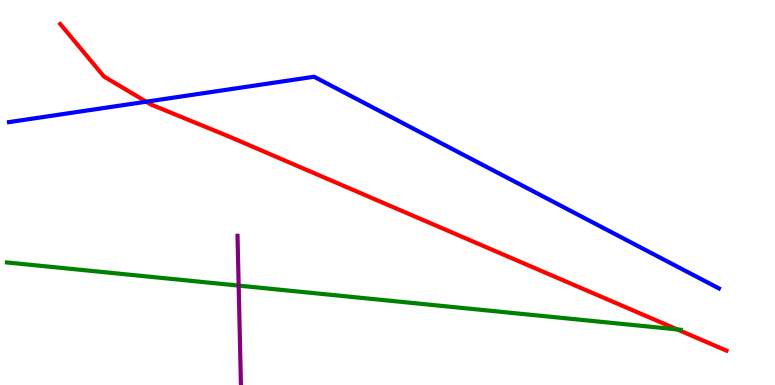[{'lines': ['blue', 'red'], 'intersections': [{'x': 1.89, 'y': 7.36}]}, {'lines': ['green', 'red'], 'intersections': [{'x': 8.74, 'y': 1.44}]}, {'lines': ['purple', 'red'], 'intersections': []}, {'lines': ['blue', 'green'], 'intersections': []}, {'lines': ['blue', 'purple'], 'intersections': []}, {'lines': ['green', 'purple'], 'intersections': [{'x': 3.08, 'y': 2.58}]}]